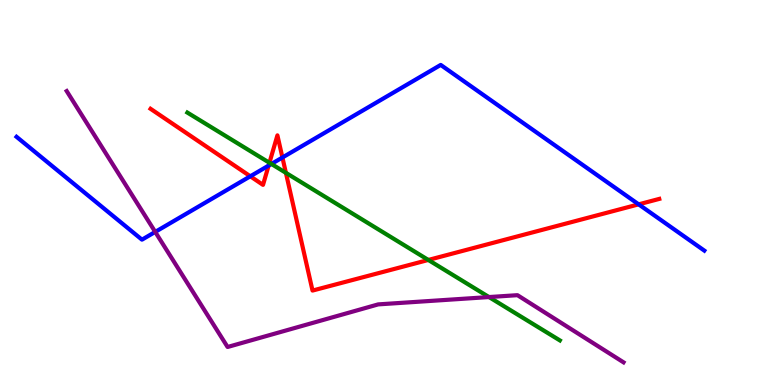[{'lines': ['blue', 'red'], 'intersections': [{'x': 3.23, 'y': 5.42}, {'x': 3.47, 'y': 5.7}, {'x': 3.64, 'y': 5.91}, {'x': 8.24, 'y': 4.69}]}, {'lines': ['green', 'red'], 'intersections': [{'x': 3.48, 'y': 5.77}, {'x': 3.69, 'y': 5.51}, {'x': 5.53, 'y': 3.25}]}, {'lines': ['purple', 'red'], 'intersections': []}, {'lines': ['blue', 'green'], 'intersections': [{'x': 3.5, 'y': 5.74}]}, {'lines': ['blue', 'purple'], 'intersections': [{'x': 2.0, 'y': 3.98}]}, {'lines': ['green', 'purple'], 'intersections': [{'x': 6.31, 'y': 2.28}]}]